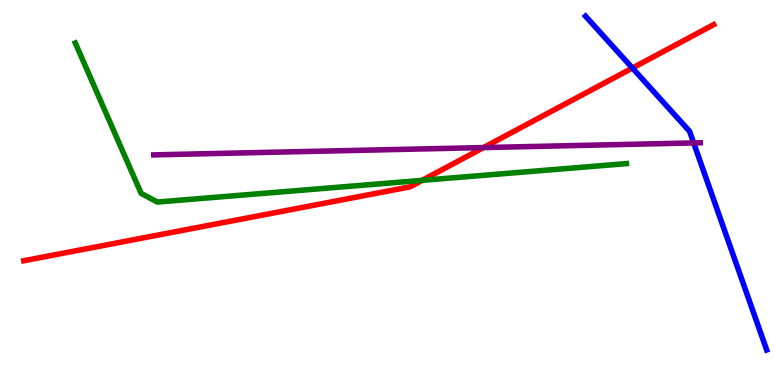[{'lines': ['blue', 'red'], 'intersections': [{'x': 8.16, 'y': 8.23}]}, {'lines': ['green', 'red'], 'intersections': [{'x': 5.45, 'y': 5.32}]}, {'lines': ['purple', 'red'], 'intersections': [{'x': 6.24, 'y': 6.17}]}, {'lines': ['blue', 'green'], 'intersections': []}, {'lines': ['blue', 'purple'], 'intersections': [{'x': 8.95, 'y': 6.29}]}, {'lines': ['green', 'purple'], 'intersections': []}]